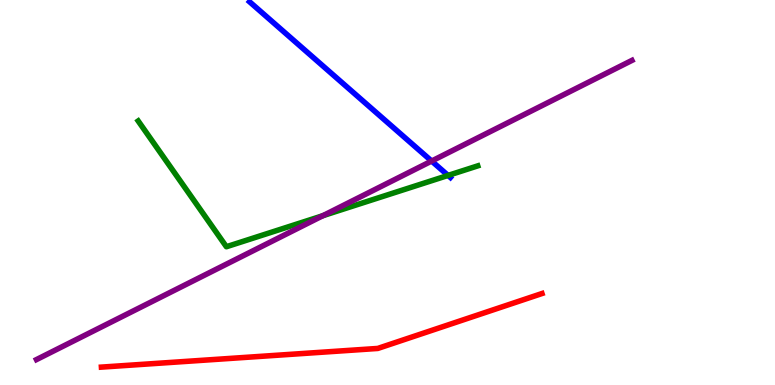[{'lines': ['blue', 'red'], 'intersections': []}, {'lines': ['green', 'red'], 'intersections': []}, {'lines': ['purple', 'red'], 'intersections': []}, {'lines': ['blue', 'green'], 'intersections': [{'x': 5.78, 'y': 5.44}]}, {'lines': ['blue', 'purple'], 'intersections': [{'x': 5.57, 'y': 5.82}]}, {'lines': ['green', 'purple'], 'intersections': [{'x': 4.17, 'y': 4.4}]}]